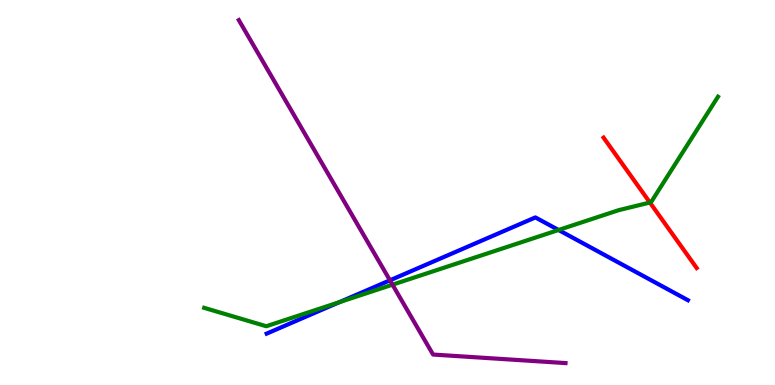[{'lines': ['blue', 'red'], 'intersections': []}, {'lines': ['green', 'red'], 'intersections': [{'x': 8.39, 'y': 4.74}]}, {'lines': ['purple', 'red'], 'intersections': []}, {'lines': ['blue', 'green'], 'intersections': [{'x': 4.38, 'y': 2.15}, {'x': 7.21, 'y': 4.03}]}, {'lines': ['blue', 'purple'], 'intersections': [{'x': 5.03, 'y': 2.72}]}, {'lines': ['green', 'purple'], 'intersections': [{'x': 5.06, 'y': 2.61}]}]